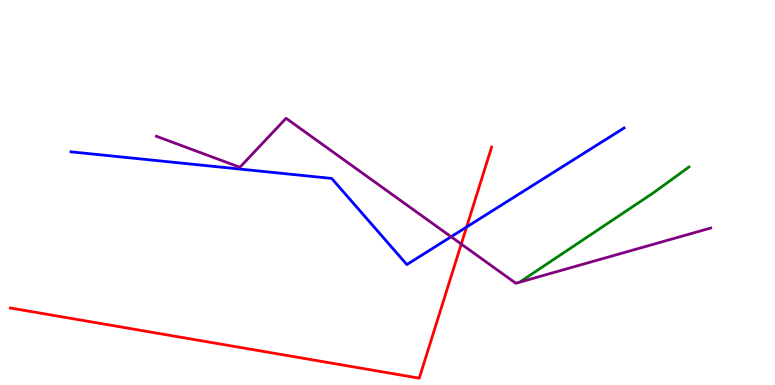[{'lines': ['blue', 'red'], 'intersections': [{'x': 6.02, 'y': 4.1}]}, {'lines': ['green', 'red'], 'intersections': []}, {'lines': ['purple', 'red'], 'intersections': [{'x': 5.95, 'y': 3.66}]}, {'lines': ['blue', 'green'], 'intersections': []}, {'lines': ['blue', 'purple'], 'intersections': [{'x': 5.82, 'y': 3.85}]}, {'lines': ['green', 'purple'], 'intersections': []}]